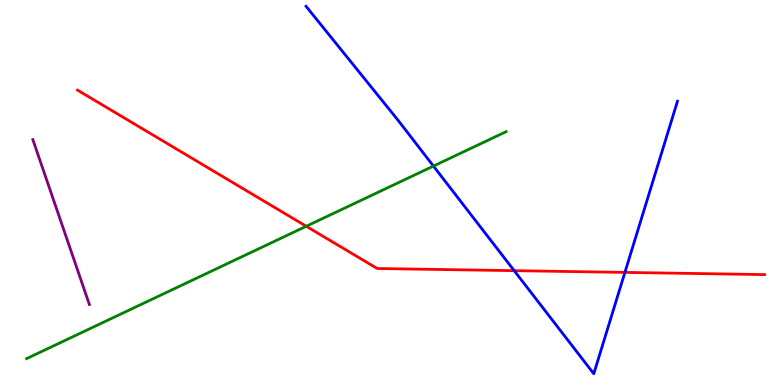[{'lines': ['blue', 'red'], 'intersections': [{'x': 6.63, 'y': 2.97}, {'x': 8.06, 'y': 2.92}]}, {'lines': ['green', 'red'], 'intersections': [{'x': 3.95, 'y': 4.12}]}, {'lines': ['purple', 'red'], 'intersections': []}, {'lines': ['blue', 'green'], 'intersections': [{'x': 5.59, 'y': 5.69}]}, {'lines': ['blue', 'purple'], 'intersections': []}, {'lines': ['green', 'purple'], 'intersections': []}]